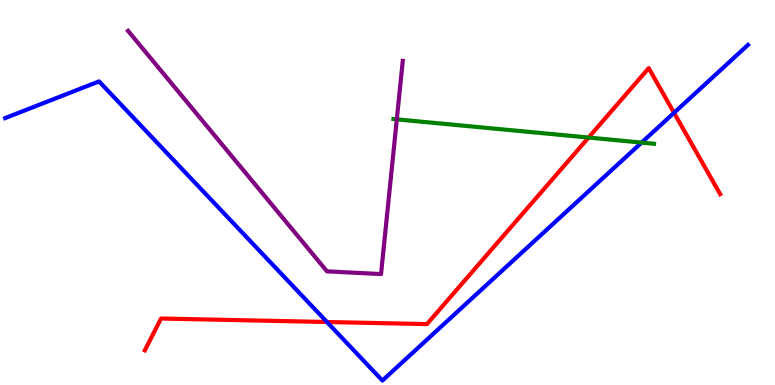[{'lines': ['blue', 'red'], 'intersections': [{'x': 4.22, 'y': 1.64}, {'x': 8.7, 'y': 7.07}]}, {'lines': ['green', 'red'], 'intersections': [{'x': 7.59, 'y': 6.43}]}, {'lines': ['purple', 'red'], 'intersections': []}, {'lines': ['blue', 'green'], 'intersections': [{'x': 8.28, 'y': 6.3}]}, {'lines': ['blue', 'purple'], 'intersections': []}, {'lines': ['green', 'purple'], 'intersections': [{'x': 5.12, 'y': 6.9}]}]